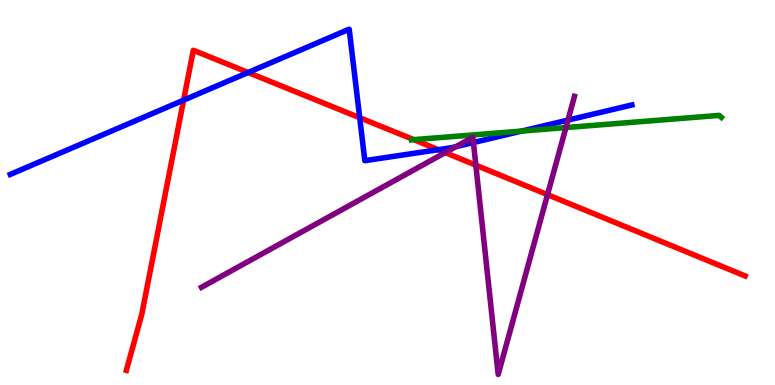[{'lines': ['blue', 'red'], 'intersections': [{'x': 2.37, 'y': 7.4}, {'x': 3.2, 'y': 8.12}, {'x': 4.64, 'y': 6.94}, {'x': 5.65, 'y': 6.11}]}, {'lines': ['green', 'red'], 'intersections': [{'x': 5.34, 'y': 6.37}]}, {'lines': ['purple', 'red'], 'intersections': [{'x': 5.75, 'y': 6.04}, {'x': 6.14, 'y': 5.71}, {'x': 7.06, 'y': 4.94}]}, {'lines': ['blue', 'green'], 'intersections': [{'x': 6.73, 'y': 6.6}]}, {'lines': ['blue', 'purple'], 'intersections': [{'x': 5.88, 'y': 6.19}, {'x': 6.11, 'y': 6.3}, {'x': 7.33, 'y': 6.88}]}, {'lines': ['green', 'purple'], 'intersections': [{'x': 7.3, 'y': 6.69}]}]